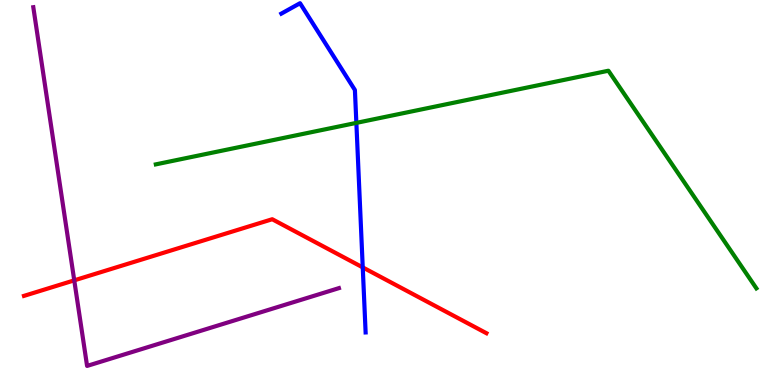[{'lines': ['blue', 'red'], 'intersections': [{'x': 4.68, 'y': 3.05}]}, {'lines': ['green', 'red'], 'intersections': []}, {'lines': ['purple', 'red'], 'intersections': [{'x': 0.958, 'y': 2.72}]}, {'lines': ['blue', 'green'], 'intersections': [{'x': 4.6, 'y': 6.81}]}, {'lines': ['blue', 'purple'], 'intersections': []}, {'lines': ['green', 'purple'], 'intersections': []}]